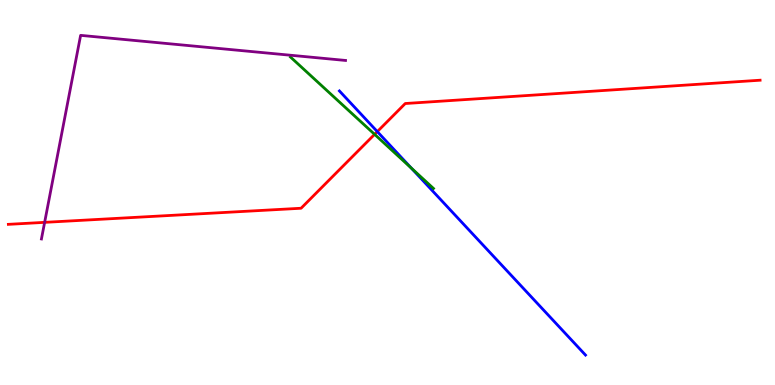[{'lines': ['blue', 'red'], 'intersections': [{'x': 4.87, 'y': 6.58}]}, {'lines': ['green', 'red'], 'intersections': [{'x': 4.83, 'y': 6.51}]}, {'lines': ['purple', 'red'], 'intersections': [{'x': 0.576, 'y': 4.22}]}, {'lines': ['blue', 'green'], 'intersections': [{'x': 5.31, 'y': 5.64}]}, {'lines': ['blue', 'purple'], 'intersections': []}, {'lines': ['green', 'purple'], 'intersections': []}]